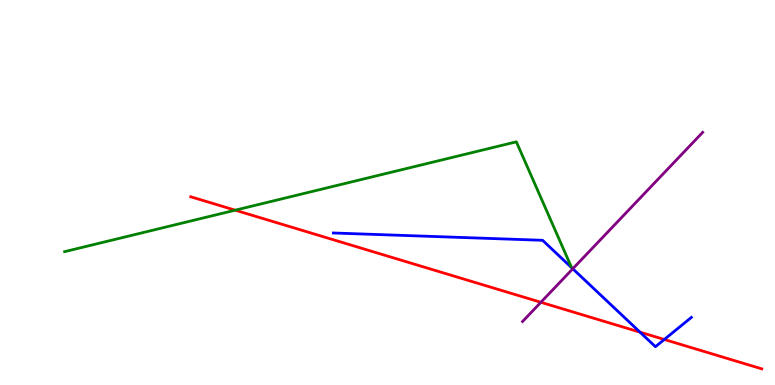[{'lines': ['blue', 'red'], 'intersections': [{'x': 8.26, 'y': 1.37}, {'x': 8.57, 'y': 1.18}]}, {'lines': ['green', 'red'], 'intersections': [{'x': 3.04, 'y': 4.54}]}, {'lines': ['purple', 'red'], 'intersections': [{'x': 6.98, 'y': 2.15}]}, {'lines': ['blue', 'green'], 'intersections': []}, {'lines': ['blue', 'purple'], 'intersections': [{'x': 7.39, 'y': 3.02}]}, {'lines': ['green', 'purple'], 'intersections': []}]